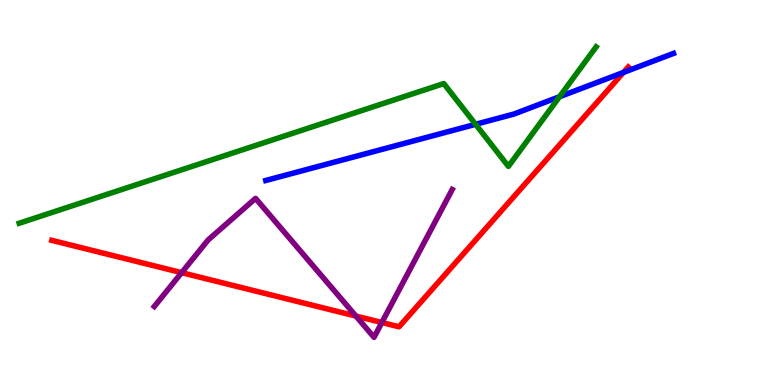[{'lines': ['blue', 'red'], 'intersections': [{'x': 8.04, 'y': 8.12}]}, {'lines': ['green', 'red'], 'intersections': []}, {'lines': ['purple', 'red'], 'intersections': [{'x': 2.34, 'y': 2.92}, {'x': 4.59, 'y': 1.79}, {'x': 4.93, 'y': 1.62}]}, {'lines': ['blue', 'green'], 'intersections': [{'x': 6.14, 'y': 6.77}, {'x': 7.22, 'y': 7.49}]}, {'lines': ['blue', 'purple'], 'intersections': []}, {'lines': ['green', 'purple'], 'intersections': []}]